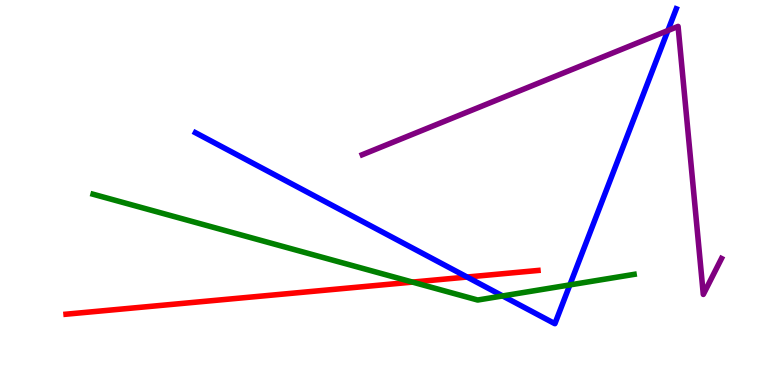[{'lines': ['blue', 'red'], 'intersections': [{'x': 6.03, 'y': 2.8}]}, {'lines': ['green', 'red'], 'intersections': [{'x': 5.32, 'y': 2.67}]}, {'lines': ['purple', 'red'], 'intersections': []}, {'lines': ['blue', 'green'], 'intersections': [{'x': 6.49, 'y': 2.31}, {'x': 7.35, 'y': 2.6}]}, {'lines': ['blue', 'purple'], 'intersections': [{'x': 8.62, 'y': 9.21}]}, {'lines': ['green', 'purple'], 'intersections': []}]